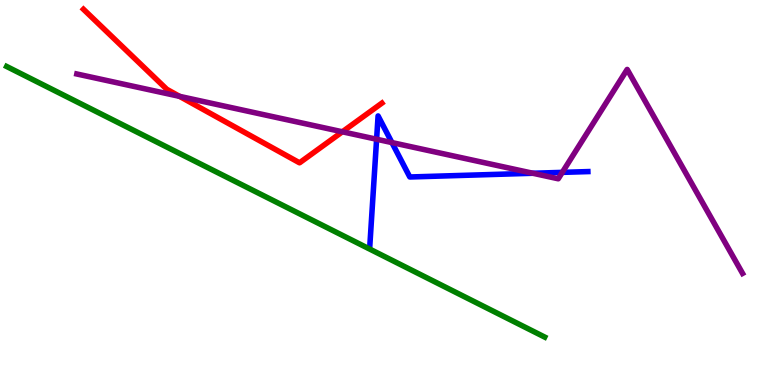[{'lines': ['blue', 'red'], 'intersections': []}, {'lines': ['green', 'red'], 'intersections': []}, {'lines': ['purple', 'red'], 'intersections': [{'x': 2.32, 'y': 7.5}, {'x': 4.42, 'y': 6.58}]}, {'lines': ['blue', 'green'], 'intersections': []}, {'lines': ['blue', 'purple'], 'intersections': [{'x': 4.86, 'y': 6.38}, {'x': 5.06, 'y': 6.3}, {'x': 6.88, 'y': 5.5}, {'x': 7.26, 'y': 5.52}]}, {'lines': ['green', 'purple'], 'intersections': []}]